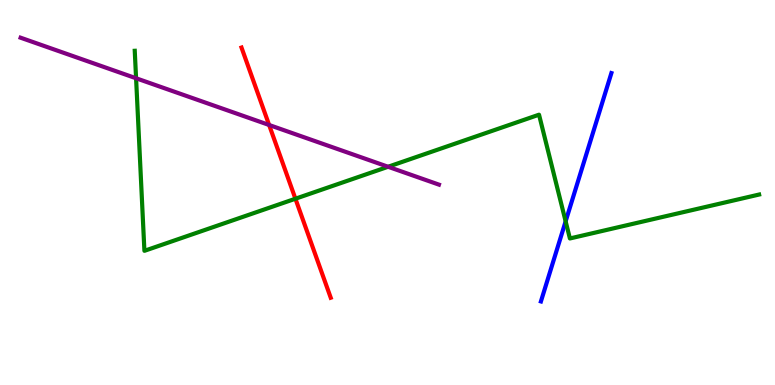[{'lines': ['blue', 'red'], 'intersections': []}, {'lines': ['green', 'red'], 'intersections': [{'x': 3.81, 'y': 4.84}]}, {'lines': ['purple', 'red'], 'intersections': [{'x': 3.47, 'y': 6.75}]}, {'lines': ['blue', 'green'], 'intersections': [{'x': 7.3, 'y': 4.25}]}, {'lines': ['blue', 'purple'], 'intersections': []}, {'lines': ['green', 'purple'], 'intersections': [{'x': 1.76, 'y': 7.97}, {'x': 5.01, 'y': 5.67}]}]